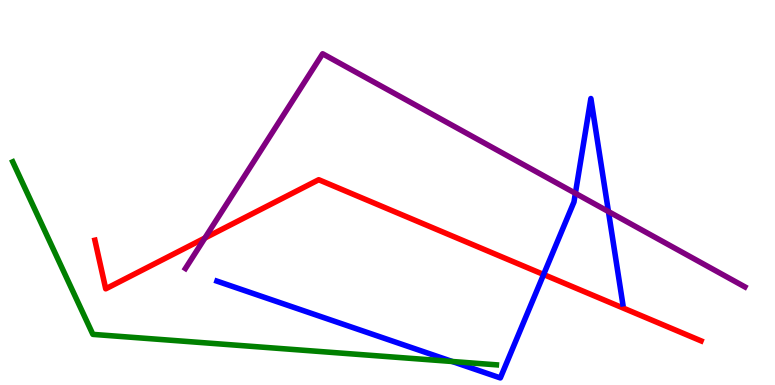[{'lines': ['blue', 'red'], 'intersections': [{'x': 7.01, 'y': 2.87}]}, {'lines': ['green', 'red'], 'intersections': []}, {'lines': ['purple', 'red'], 'intersections': [{'x': 2.64, 'y': 3.82}]}, {'lines': ['blue', 'green'], 'intersections': [{'x': 5.84, 'y': 0.61}]}, {'lines': ['blue', 'purple'], 'intersections': [{'x': 7.42, 'y': 4.98}, {'x': 7.85, 'y': 4.51}]}, {'lines': ['green', 'purple'], 'intersections': []}]